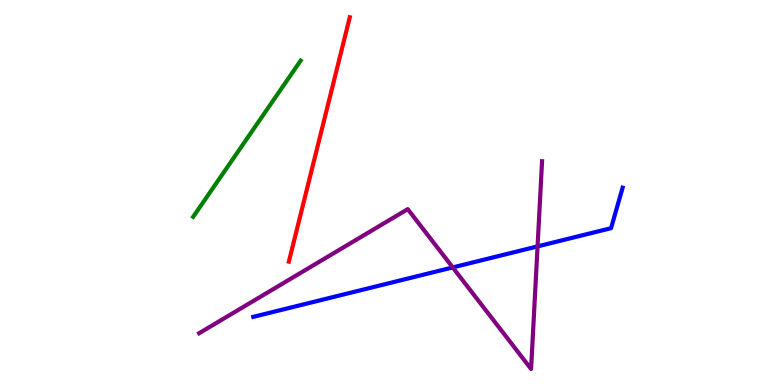[{'lines': ['blue', 'red'], 'intersections': []}, {'lines': ['green', 'red'], 'intersections': []}, {'lines': ['purple', 'red'], 'intersections': []}, {'lines': ['blue', 'green'], 'intersections': []}, {'lines': ['blue', 'purple'], 'intersections': [{'x': 5.84, 'y': 3.05}, {'x': 6.94, 'y': 3.6}]}, {'lines': ['green', 'purple'], 'intersections': []}]